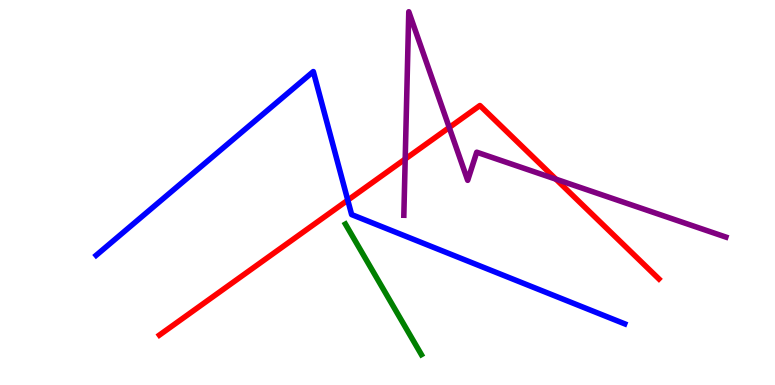[{'lines': ['blue', 'red'], 'intersections': [{'x': 4.49, 'y': 4.8}]}, {'lines': ['green', 'red'], 'intersections': []}, {'lines': ['purple', 'red'], 'intersections': [{'x': 5.23, 'y': 5.87}, {'x': 5.8, 'y': 6.69}, {'x': 7.17, 'y': 5.35}]}, {'lines': ['blue', 'green'], 'intersections': []}, {'lines': ['blue', 'purple'], 'intersections': []}, {'lines': ['green', 'purple'], 'intersections': []}]